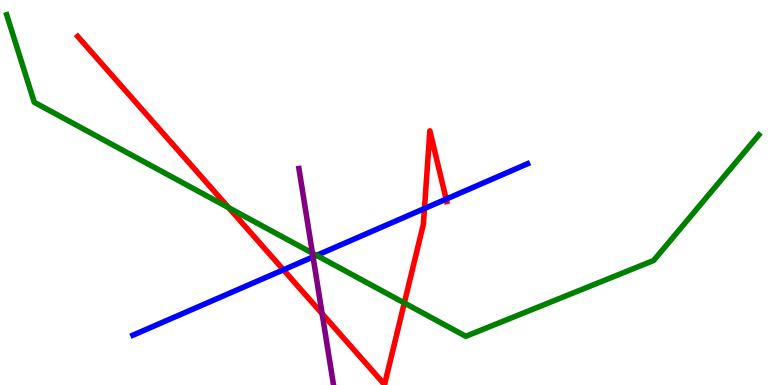[{'lines': ['blue', 'red'], 'intersections': [{'x': 3.66, 'y': 2.99}, {'x': 5.48, 'y': 4.58}, {'x': 5.76, 'y': 4.83}]}, {'lines': ['green', 'red'], 'intersections': [{'x': 2.95, 'y': 4.6}, {'x': 5.22, 'y': 2.13}]}, {'lines': ['purple', 'red'], 'intersections': [{'x': 4.16, 'y': 1.85}]}, {'lines': ['blue', 'green'], 'intersections': [{'x': 4.09, 'y': 3.37}]}, {'lines': ['blue', 'purple'], 'intersections': [{'x': 4.04, 'y': 3.33}]}, {'lines': ['green', 'purple'], 'intersections': [{'x': 4.03, 'y': 3.43}]}]